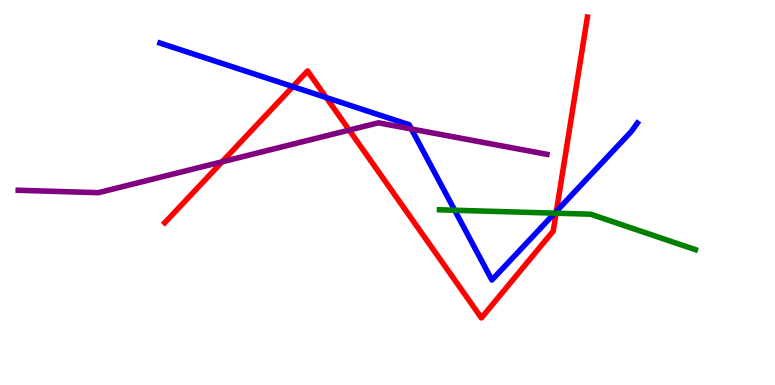[{'lines': ['blue', 'red'], 'intersections': [{'x': 3.78, 'y': 7.75}, {'x': 4.21, 'y': 7.47}, {'x': 7.18, 'y': 4.51}]}, {'lines': ['green', 'red'], 'intersections': [{'x': 7.18, 'y': 4.46}]}, {'lines': ['purple', 'red'], 'intersections': [{'x': 2.87, 'y': 5.8}, {'x': 4.51, 'y': 6.62}]}, {'lines': ['blue', 'green'], 'intersections': [{'x': 5.87, 'y': 4.54}, {'x': 7.16, 'y': 4.46}]}, {'lines': ['blue', 'purple'], 'intersections': [{'x': 5.31, 'y': 6.65}]}, {'lines': ['green', 'purple'], 'intersections': []}]